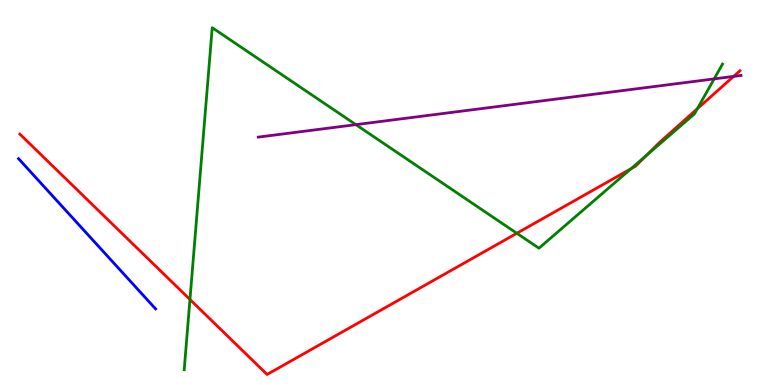[{'lines': ['blue', 'red'], 'intersections': []}, {'lines': ['green', 'red'], 'intersections': [{'x': 2.45, 'y': 2.22}, {'x': 6.67, 'y': 3.94}, {'x': 8.14, 'y': 5.62}, {'x': 8.34, 'y': 5.96}, {'x': 9.0, 'y': 7.17}]}, {'lines': ['purple', 'red'], 'intersections': [{'x': 9.47, 'y': 8.02}]}, {'lines': ['blue', 'green'], 'intersections': []}, {'lines': ['blue', 'purple'], 'intersections': []}, {'lines': ['green', 'purple'], 'intersections': [{'x': 4.59, 'y': 6.76}, {'x': 9.21, 'y': 7.95}]}]